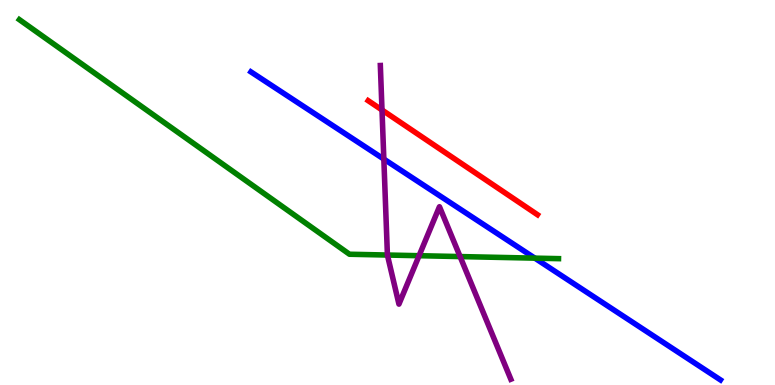[{'lines': ['blue', 'red'], 'intersections': []}, {'lines': ['green', 'red'], 'intersections': []}, {'lines': ['purple', 'red'], 'intersections': [{'x': 4.93, 'y': 7.14}]}, {'lines': ['blue', 'green'], 'intersections': [{'x': 6.9, 'y': 3.29}]}, {'lines': ['blue', 'purple'], 'intersections': [{'x': 4.95, 'y': 5.87}]}, {'lines': ['green', 'purple'], 'intersections': [{'x': 5.0, 'y': 3.38}, {'x': 5.41, 'y': 3.36}, {'x': 5.94, 'y': 3.34}]}]